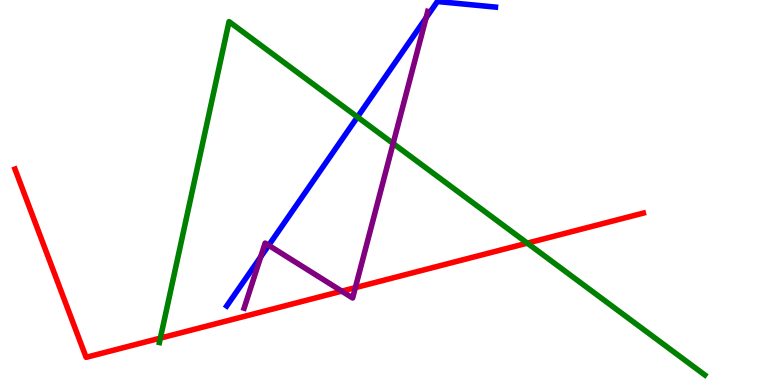[{'lines': ['blue', 'red'], 'intersections': []}, {'lines': ['green', 'red'], 'intersections': [{'x': 2.07, 'y': 1.22}, {'x': 6.8, 'y': 3.68}]}, {'lines': ['purple', 'red'], 'intersections': [{'x': 4.41, 'y': 2.44}, {'x': 4.59, 'y': 2.53}]}, {'lines': ['blue', 'green'], 'intersections': [{'x': 4.61, 'y': 6.96}]}, {'lines': ['blue', 'purple'], 'intersections': [{'x': 3.36, 'y': 3.33}, {'x': 3.47, 'y': 3.63}, {'x': 5.5, 'y': 9.54}]}, {'lines': ['green', 'purple'], 'intersections': [{'x': 5.07, 'y': 6.27}]}]